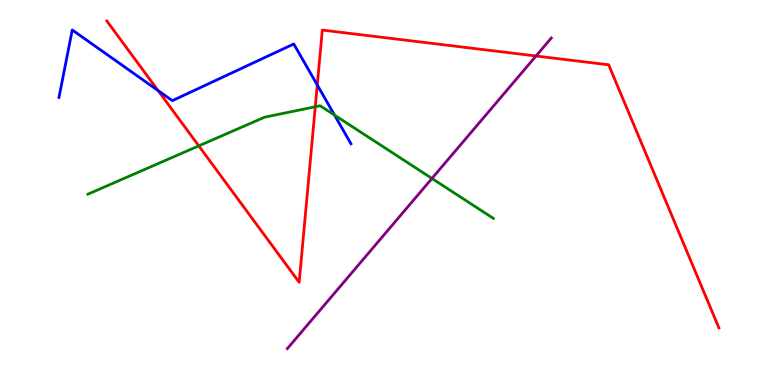[{'lines': ['blue', 'red'], 'intersections': [{'x': 2.04, 'y': 7.65}, {'x': 4.09, 'y': 7.79}]}, {'lines': ['green', 'red'], 'intersections': [{'x': 2.56, 'y': 6.21}, {'x': 4.07, 'y': 7.23}]}, {'lines': ['purple', 'red'], 'intersections': [{'x': 6.92, 'y': 8.55}]}, {'lines': ['blue', 'green'], 'intersections': [{'x': 4.32, 'y': 7.01}]}, {'lines': ['blue', 'purple'], 'intersections': []}, {'lines': ['green', 'purple'], 'intersections': [{'x': 5.57, 'y': 5.36}]}]